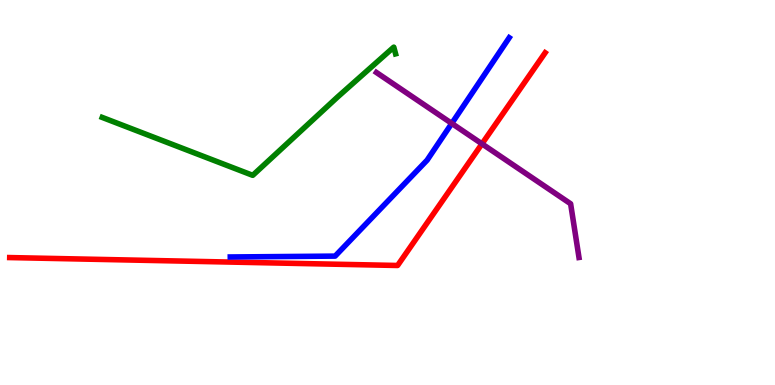[{'lines': ['blue', 'red'], 'intersections': []}, {'lines': ['green', 'red'], 'intersections': []}, {'lines': ['purple', 'red'], 'intersections': [{'x': 6.22, 'y': 6.26}]}, {'lines': ['blue', 'green'], 'intersections': []}, {'lines': ['blue', 'purple'], 'intersections': [{'x': 5.83, 'y': 6.79}]}, {'lines': ['green', 'purple'], 'intersections': []}]